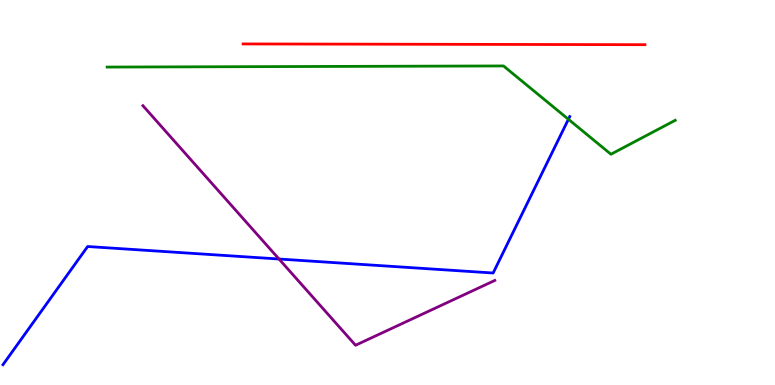[{'lines': ['blue', 'red'], 'intersections': []}, {'lines': ['green', 'red'], 'intersections': []}, {'lines': ['purple', 'red'], 'intersections': []}, {'lines': ['blue', 'green'], 'intersections': [{'x': 7.33, 'y': 6.9}]}, {'lines': ['blue', 'purple'], 'intersections': [{'x': 3.6, 'y': 3.27}]}, {'lines': ['green', 'purple'], 'intersections': []}]